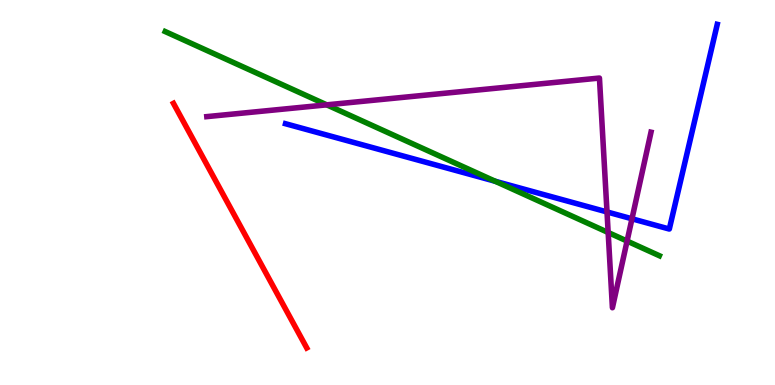[{'lines': ['blue', 'red'], 'intersections': []}, {'lines': ['green', 'red'], 'intersections': []}, {'lines': ['purple', 'red'], 'intersections': []}, {'lines': ['blue', 'green'], 'intersections': [{'x': 6.39, 'y': 5.29}]}, {'lines': ['blue', 'purple'], 'intersections': [{'x': 7.83, 'y': 4.5}, {'x': 8.15, 'y': 4.32}]}, {'lines': ['green', 'purple'], 'intersections': [{'x': 4.22, 'y': 7.28}, {'x': 7.85, 'y': 3.96}, {'x': 8.09, 'y': 3.74}]}]